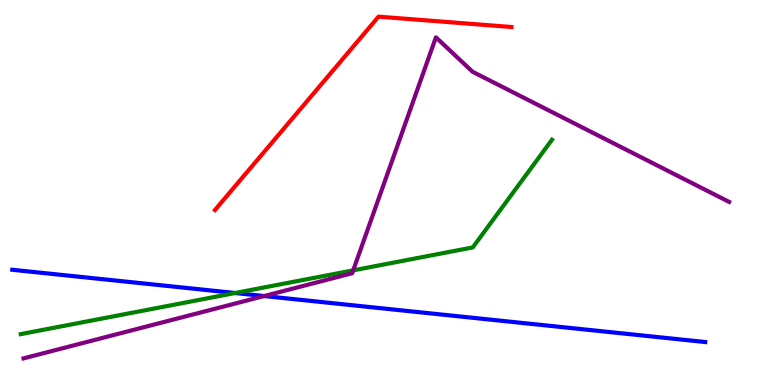[{'lines': ['blue', 'red'], 'intersections': []}, {'lines': ['green', 'red'], 'intersections': []}, {'lines': ['purple', 'red'], 'intersections': []}, {'lines': ['blue', 'green'], 'intersections': [{'x': 3.03, 'y': 2.39}]}, {'lines': ['blue', 'purple'], 'intersections': [{'x': 3.41, 'y': 2.31}]}, {'lines': ['green', 'purple'], 'intersections': [{'x': 4.56, 'y': 2.98}]}]